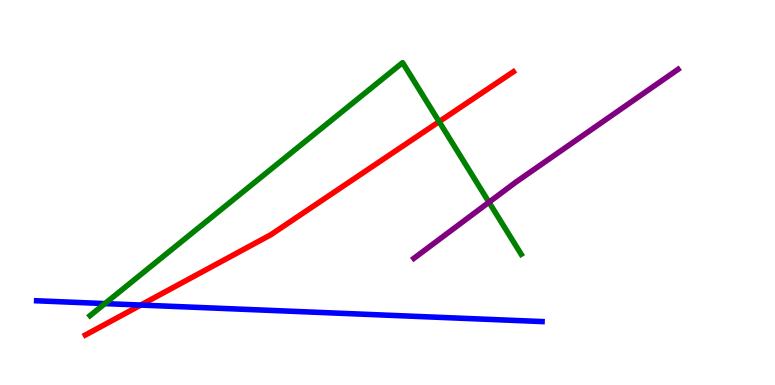[{'lines': ['blue', 'red'], 'intersections': [{'x': 1.82, 'y': 2.08}]}, {'lines': ['green', 'red'], 'intersections': [{'x': 5.67, 'y': 6.84}]}, {'lines': ['purple', 'red'], 'intersections': []}, {'lines': ['blue', 'green'], 'intersections': [{'x': 1.35, 'y': 2.11}]}, {'lines': ['blue', 'purple'], 'intersections': []}, {'lines': ['green', 'purple'], 'intersections': [{'x': 6.31, 'y': 4.75}]}]